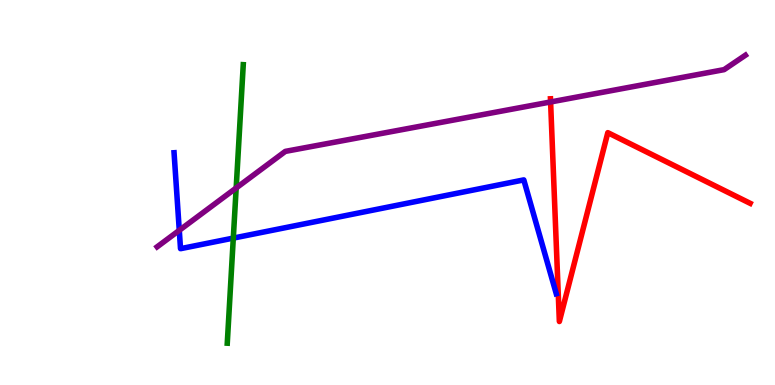[{'lines': ['blue', 'red'], 'intersections': []}, {'lines': ['green', 'red'], 'intersections': []}, {'lines': ['purple', 'red'], 'intersections': [{'x': 7.1, 'y': 7.35}]}, {'lines': ['blue', 'green'], 'intersections': [{'x': 3.01, 'y': 3.82}]}, {'lines': ['blue', 'purple'], 'intersections': [{'x': 2.31, 'y': 4.02}]}, {'lines': ['green', 'purple'], 'intersections': [{'x': 3.05, 'y': 5.12}]}]